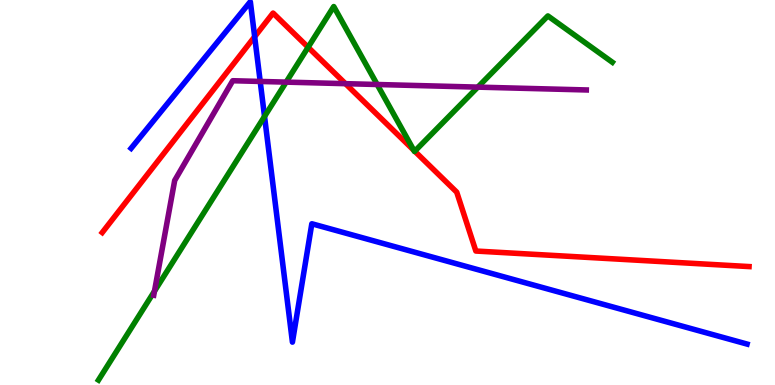[{'lines': ['blue', 'red'], 'intersections': [{'x': 3.29, 'y': 9.05}]}, {'lines': ['green', 'red'], 'intersections': [{'x': 3.98, 'y': 8.77}, {'x': 5.34, 'y': 6.1}, {'x': 5.35, 'y': 6.07}]}, {'lines': ['purple', 'red'], 'intersections': [{'x': 4.46, 'y': 7.83}]}, {'lines': ['blue', 'green'], 'intersections': [{'x': 3.41, 'y': 6.98}]}, {'lines': ['blue', 'purple'], 'intersections': [{'x': 3.36, 'y': 7.88}]}, {'lines': ['green', 'purple'], 'intersections': [{'x': 1.99, 'y': 2.44}, {'x': 3.69, 'y': 7.87}, {'x': 4.87, 'y': 7.81}, {'x': 6.17, 'y': 7.74}]}]